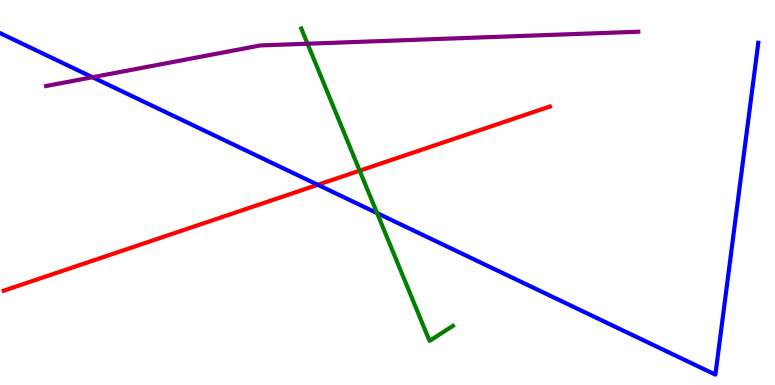[{'lines': ['blue', 'red'], 'intersections': [{'x': 4.1, 'y': 5.2}]}, {'lines': ['green', 'red'], 'intersections': [{'x': 4.64, 'y': 5.57}]}, {'lines': ['purple', 'red'], 'intersections': []}, {'lines': ['blue', 'green'], 'intersections': [{'x': 4.87, 'y': 4.46}]}, {'lines': ['blue', 'purple'], 'intersections': [{'x': 1.19, 'y': 7.99}]}, {'lines': ['green', 'purple'], 'intersections': [{'x': 3.97, 'y': 8.86}]}]